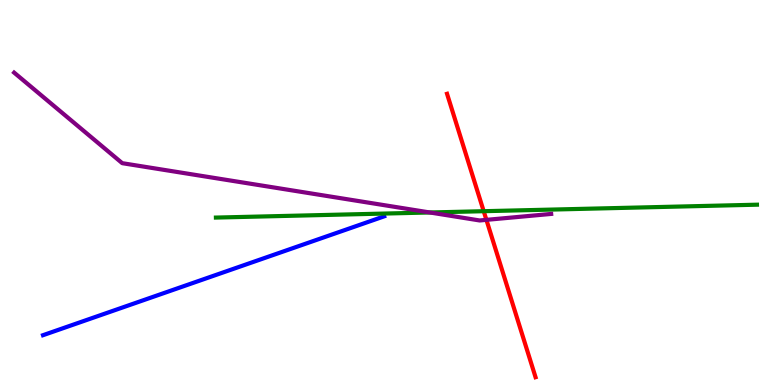[{'lines': ['blue', 'red'], 'intersections': []}, {'lines': ['green', 'red'], 'intersections': [{'x': 6.24, 'y': 4.51}]}, {'lines': ['purple', 'red'], 'intersections': [{'x': 6.28, 'y': 4.29}]}, {'lines': ['blue', 'green'], 'intersections': []}, {'lines': ['blue', 'purple'], 'intersections': []}, {'lines': ['green', 'purple'], 'intersections': [{'x': 5.55, 'y': 4.48}]}]